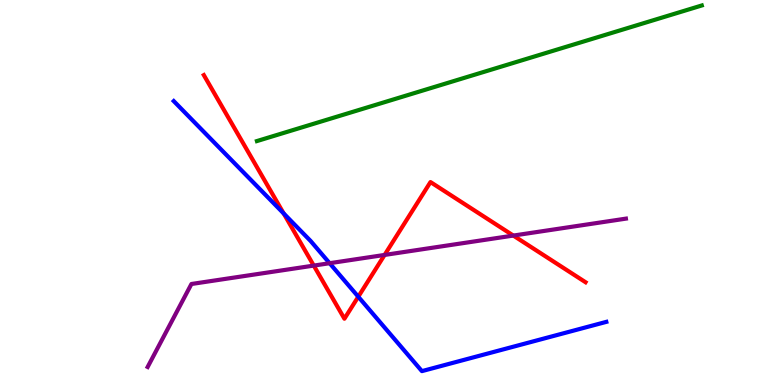[{'lines': ['blue', 'red'], 'intersections': [{'x': 3.66, 'y': 4.46}, {'x': 4.62, 'y': 2.29}]}, {'lines': ['green', 'red'], 'intersections': []}, {'lines': ['purple', 'red'], 'intersections': [{'x': 4.05, 'y': 3.1}, {'x': 4.96, 'y': 3.38}, {'x': 6.62, 'y': 3.88}]}, {'lines': ['blue', 'green'], 'intersections': []}, {'lines': ['blue', 'purple'], 'intersections': [{'x': 4.25, 'y': 3.16}]}, {'lines': ['green', 'purple'], 'intersections': []}]